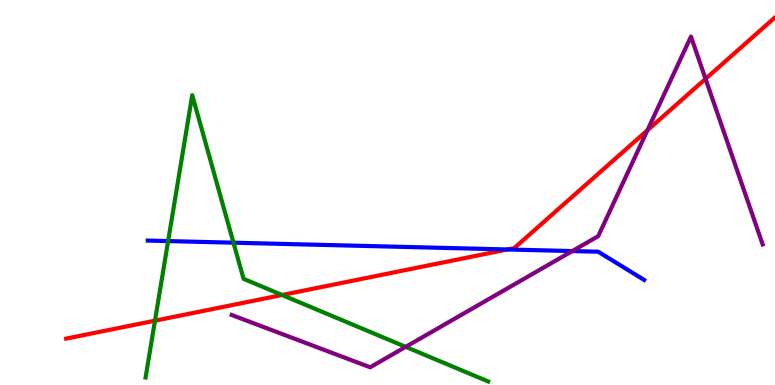[{'lines': ['blue', 'red'], 'intersections': [{'x': 6.55, 'y': 3.52}]}, {'lines': ['green', 'red'], 'intersections': [{'x': 2.0, 'y': 1.67}, {'x': 3.64, 'y': 2.34}]}, {'lines': ['purple', 'red'], 'intersections': [{'x': 8.35, 'y': 6.62}, {'x': 9.1, 'y': 7.95}]}, {'lines': ['blue', 'green'], 'intersections': [{'x': 2.17, 'y': 3.74}, {'x': 3.01, 'y': 3.7}]}, {'lines': ['blue', 'purple'], 'intersections': [{'x': 7.38, 'y': 3.48}]}, {'lines': ['green', 'purple'], 'intersections': [{'x': 5.23, 'y': 0.991}]}]